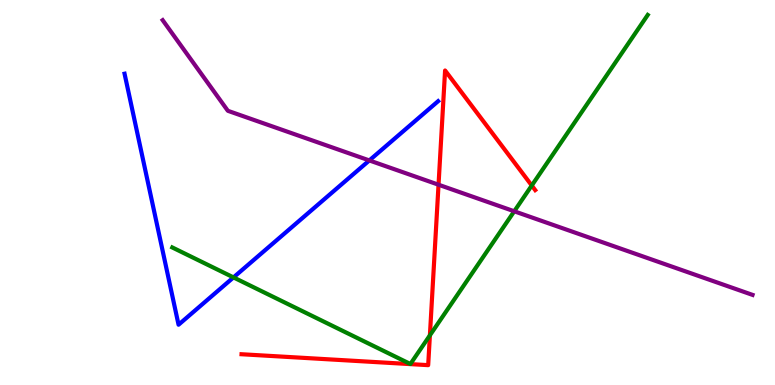[{'lines': ['blue', 'red'], 'intersections': []}, {'lines': ['green', 'red'], 'intersections': [{'x': 5.55, 'y': 1.29}, {'x': 6.86, 'y': 5.18}]}, {'lines': ['purple', 'red'], 'intersections': [{'x': 5.66, 'y': 5.2}]}, {'lines': ['blue', 'green'], 'intersections': [{'x': 3.01, 'y': 2.79}]}, {'lines': ['blue', 'purple'], 'intersections': [{'x': 4.77, 'y': 5.83}]}, {'lines': ['green', 'purple'], 'intersections': [{'x': 6.64, 'y': 4.51}]}]